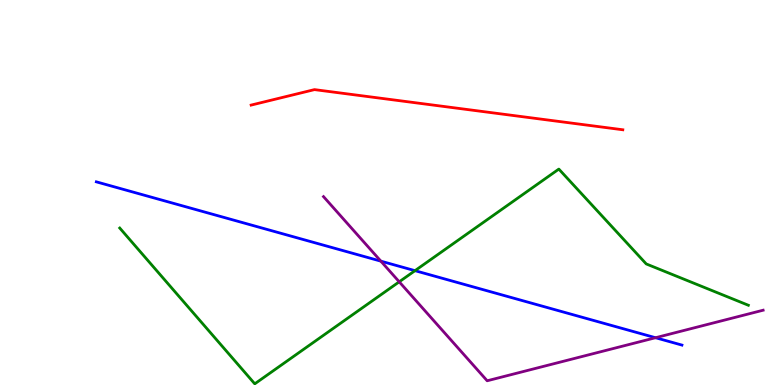[{'lines': ['blue', 'red'], 'intersections': []}, {'lines': ['green', 'red'], 'intersections': []}, {'lines': ['purple', 'red'], 'intersections': []}, {'lines': ['blue', 'green'], 'intersections': [{'x': 5.35, 'y': 2.97}]}, {'lines': ['blue', 'purple'], 'intersections': [{'x': 4.91, 'y': 3.22}, {'x': 8.46, 'y': 1.23}]}, {'lines': ['green', 'purple'], 'intersections': [{'x': 5.15, 'y': 2.68}]}]